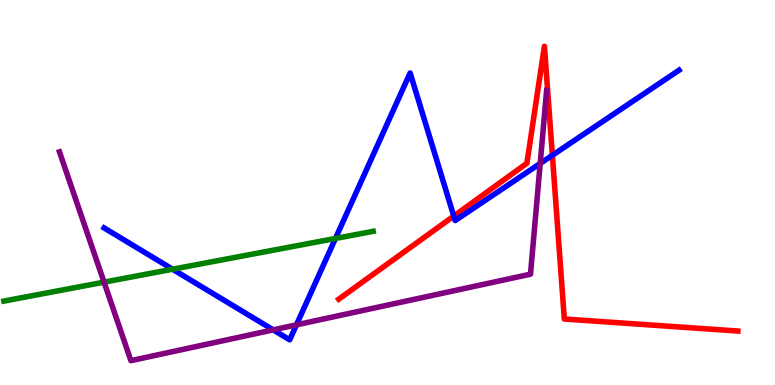[{'lines': ['blue', 'red'], 'intersections': [{'x': 5.86, 'y': 4.39}, {'x': 7.13, 'y': 5.97}]}, {'lines': ['green', 'red'], 'intersections': []}, {'lines': ['purple', 'red'], 'intersections': []}, {'lines': ['blue', 'green'], 'intersections': [{'x': 2.23, 'y': 3.01}, {'x': 4.33, 'y': 3.81}]}, {'lines': ['blue', 'purple'], 'intersections': [{'x': 3.53, 'y': 1.43}, {'x': 3.83, 'y': 1.56}, {'x': 6.97, 'y': 5.76}]}, {'lines': ['green', 'purple'], 'intersections': [{'x': 1.34, 'y': 2.67}]}]